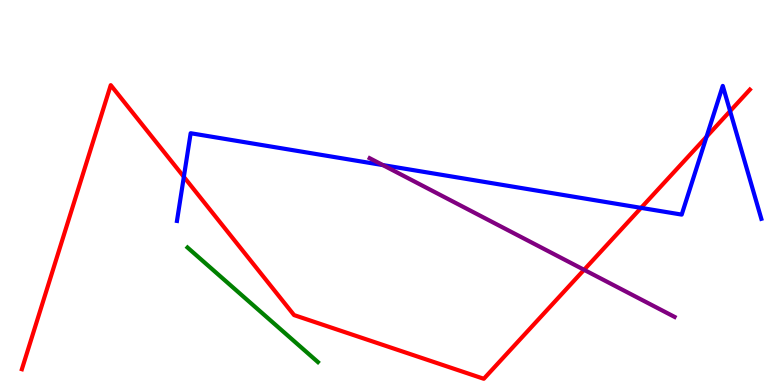[{'lines': ['blue', 'red'], 'intersections': [{'x': 2.37, 'y': 5.41}, {'x': 8.27, 'y': 4.6}, {'x': 9.12, 'y': 6.45}, {'x': 9.42, 'y': 7.11}]}, {'lines': ['green', 'red'], 'intersections': []}, {'lines': ['purple', 'red'], 'intersections': [{'x': 7.54, 'y': 2.99}]}, {'lines': ['blue', 'green'], 'intersections': []}, {'lines': ['blue', 'purple'], 'intersections': [{'x': 4.94, 'y': 5.71}]}, {'lines': ['green', 'purple'], 'intersections': []}]